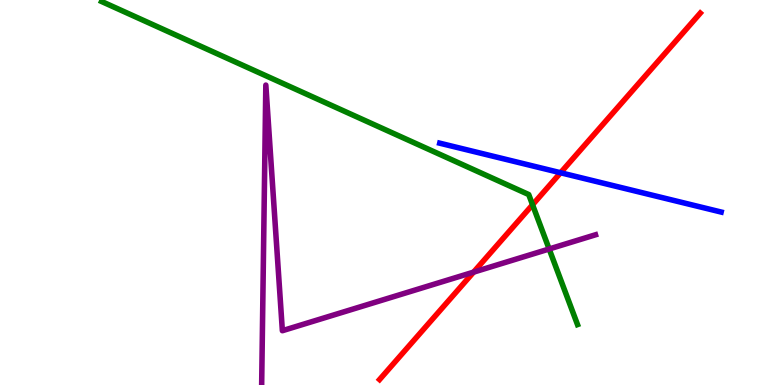[{'lines': ['blue', 'red'], 'intersections': [{'x': 7.23, 'y': 5.51}]}, {'lines': ['green', 'red'], 'intersections': [{'x': 6.87, 'y': 4.68}]}, {'lines': ['purple', 'red'], 'intersections': [{'x': 6.11, 'y': 2.93}]}, {'lines': ['blue', 'green'], 'intersections': []}, {'lines': ['blue', 'purple'], 'intersections': []}, {'lines': ['green', 'purple'], 'intersections': [{'x': 7.09, 'y': 3.53}]}]